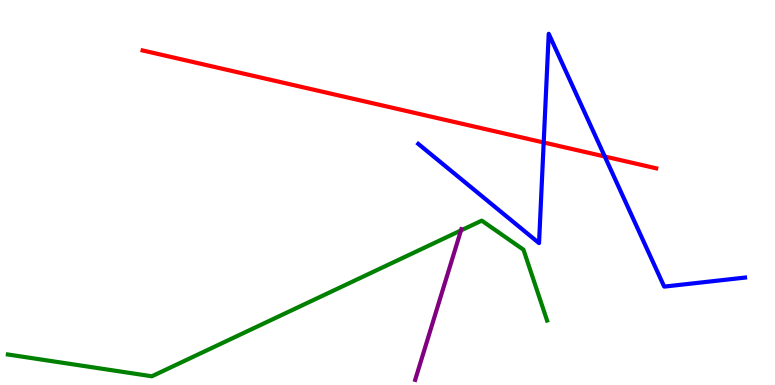[{'lines': ['blue', 'red'], 'intersections': [{'x': 7.02, 'y': 6.3}, {'x': 7.8, 'y': 5.93}]}, {'lines': ['green', 'red'], 'intersections': []}, {'lines': ['purple', 'red'], 'intersections': []}, {'lines': ['blue', 'green'], 'intersections': []}, {'lines': ['blue', 'purple'], 'intersections': []}, {'lines': ['green', 'purple'], 'intersections': [{'x': 5.95, 'y': 4.01}]}]